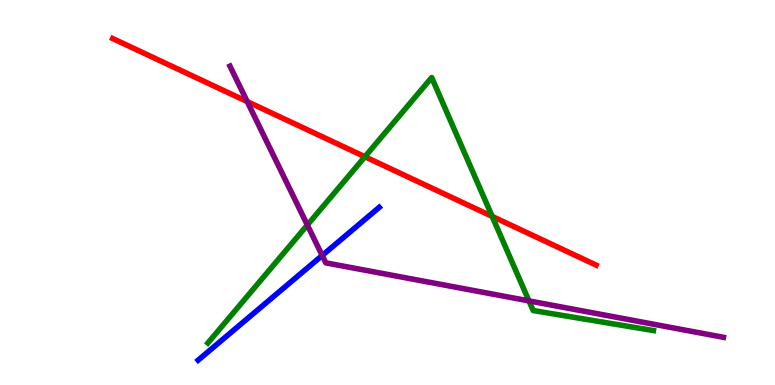[{'lines': ['blue', 'red'], 'intersections': []}, {'lines': ['green', 'red'], 'intersections': [{'x': 4.71, 'y': 5.93}, {'x': 6.35, 'y': 4.38}]}, {'lines': ['purple', 'red'], 'intersections': [{'x': 3.19, 'y': 7.36}]}, {'lines': ['blue', 'green'], 'intersections': []}, {'lines': ['blue', 'purple'], 'intersections': [{'x': 4.16, 'y': 3.36}]}, {'lines': ['green', 'purple'], 'intersections': [{'x': 3.97, 'y': 4.16}, {'x': 6.83, 'y': 2.18}]}]